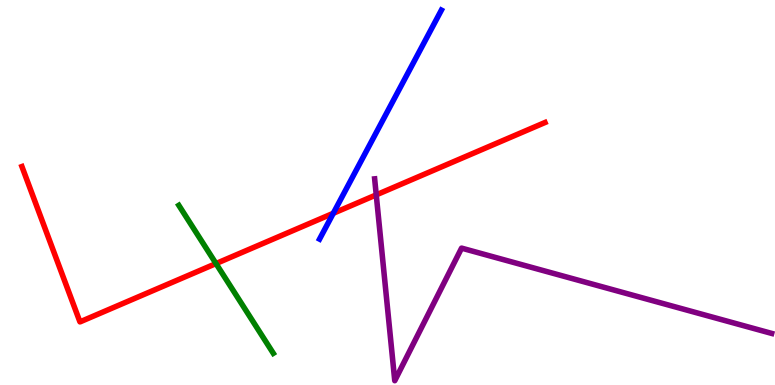[{'lines': ['blue', 'red'], 'intersections': [{'x': 4.3, 'y': 4.46}]}, {'lines': ['green', 'red'], 'intersections': [{'x': 2.79, 'y': 3.15}]}, {'lines': ['purple', 'red'], 'intersections': [{'x': 4.85, 'y': 4.94}]}, {'lines': ['blue', 'green'], 'intersections': []}, {'lines': ['blue', 'purple'], 'intersections': []}, {'lines': ['green', 'purple'], 'intersections': []}]